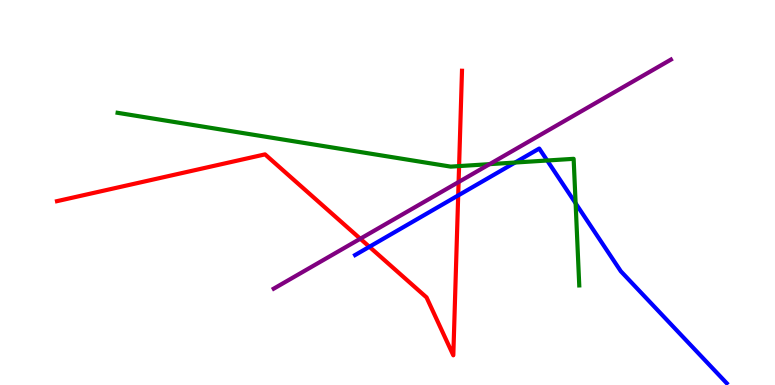[{'lines': ['blue', 'red'], 'intersections': [{'x': 4.77, 'y': 3.59}, {'x': 5.91, 'y': 4.92}]}, {'lines': ['green', 'red'], 'intersections': [{'x': 5.92, 'y': 5.69}]}, {'lines': ['purple', 'red'], 'intersections': [{'x': 4.65, 'y': 3.8}, {'x': 5.92, 'y': 5.27}]}, {'lines': ['blue', 'green'], 'intersections': [{'x': 6.65, 'y': 5.78}, {'x': 7.06, 'y': 5.83}, {'x': 7.43, 'y': 4.72}]}, {'lines': ['blue', 'purple'], 'intersections': []}, {'lines': ['green', 'purple'], 'intersections': [{'x': 6.32, 'y': 5.74}]}]